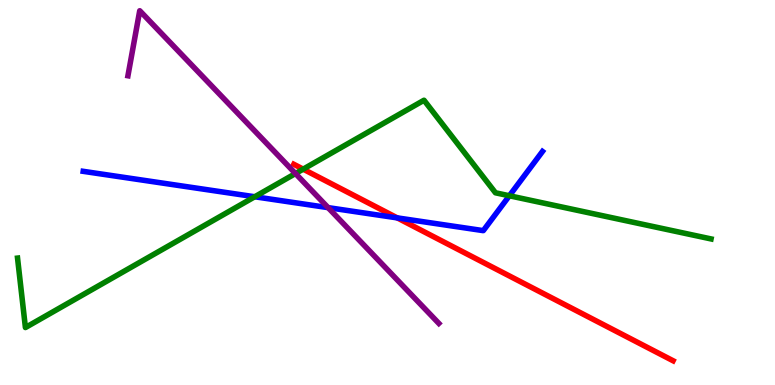[{'lines': ['blue', 'red'], 'intersections': [{'x': 5.13, 'y': 4.34}]}, {'lines': ['green', 'red'], 'intersections': [{'x': 3.91, 'y': 5.61}]}, {'lines': ['purple', 'red'], 'intersections': []}, {'lines': ['blue', 'green'], 'intersections': [{'x': 3.29, 'y': 4.89}, {'x': 6.57, 'y': 4.92}]}, {'lines': ['blue', 'purple'], 'intersections': [{'x': 4.23, 'y': 4.61}]}, {'lines': ['green', 'purple'], 'intersections': [{'x': 3.81, 'y': 5.49}]}]